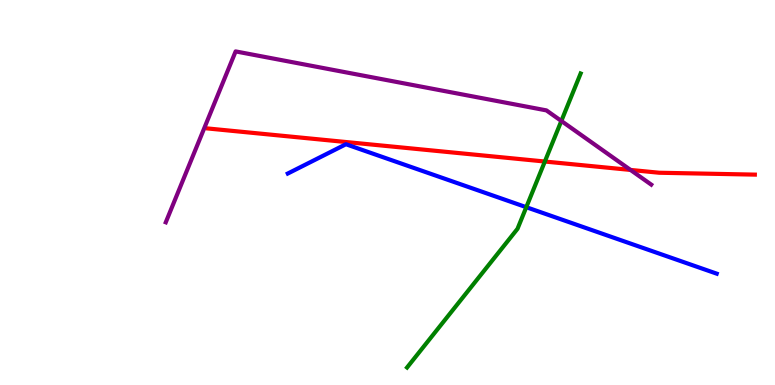[{'lines': ['blue', 'red'], 'intersections': []}, {'lines': ['green', 'red'], 'intersections': [{'x': 7.03, 'y': 5.8}]}, {'lines': ['purple', 'red'], 'intersections': [{'x': 8.14, 'y': 5.59}]}, {'lines': ['blue', 'green'], 'intersections': [{'x': 6.79, 'y': 4.62}]}, {'lines': ['blue', 'purple'], 'intersections': []}, {'lines': ['green', 'purple'], 'intersections': [{'x': 7.24, 'y': 6.86}]}]